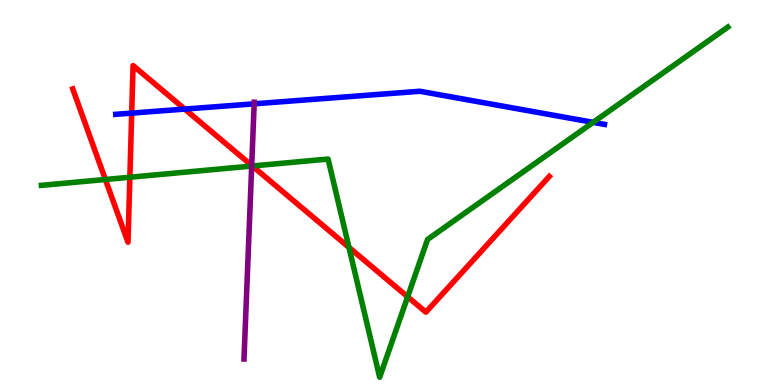[{'lines': ['blue', 'red'], 'intersections': [{'x': 1.7, 'y': 7.06}, {'x': 2.38, 'y': 7.17}]}, {'lines': ['green', 'red'], 'intersections': [{'x': 1.36, 'y': 5.34}, {'x': 1.68, 'y': 5.4}, {'x': 3.26, 'y': 5.69}, {'x': 4.5, 'y': 3.57}, {'x': 5.26, 'y': 2.29}]}, {'lines': ['purple', 'red'], 'intersections': [{'x': 3.25, 'y': 5.7}]}, {'lines': ['blue', 'green'], 'intersections': [{'x': 7.65, 'y': 6.82}]}, {'lines': ['blue', 'purple'], 'intersections': [{'x': 3.28, 'y': 7.3}]}, {'lines': ['green', 'purple'], 'intersections': [{'x': 3.25, 'y': 5.69}]}]